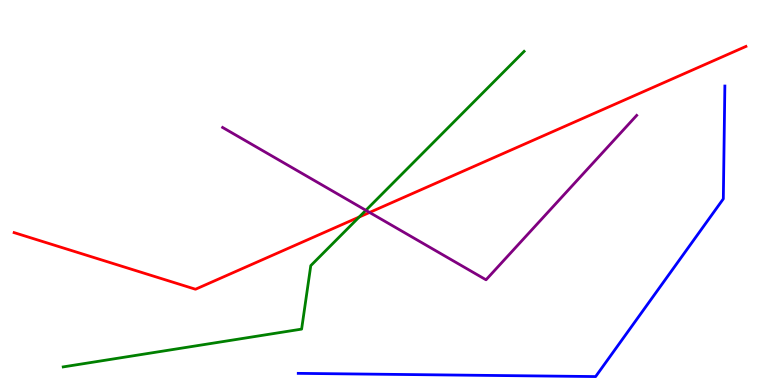[{'lines': ['blue', 'red'], 'intersections': []}, {'lines': ['green', 'red'], 'intersections': [{'x': 4.63, 'y': 4.36}]}, {'lines': ['purple', 'red'], 'intersections': [{'x': 4.77, 'y': 4.48}]}, {'lines': ['blue', 'green'], 'intersections': []}, {'lines': ['blue', 'purple'], 'intersections': []}, {'lines': ['green', 'purple'], 'intersections': [{'x': 4.72, 'y': 4.54}]}]